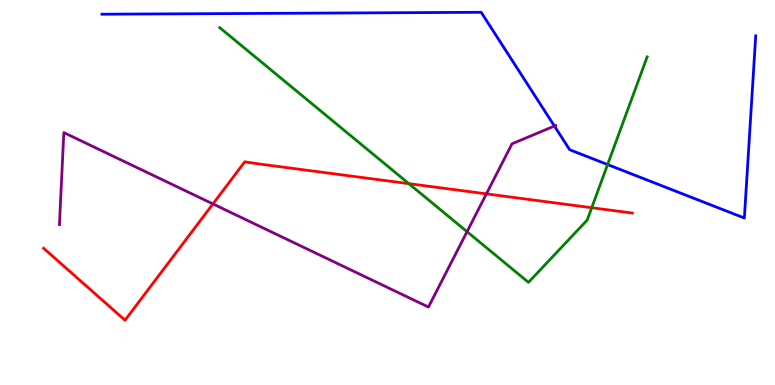[{'lines': ['blue', 'red'], 'intersections': []}, {'lines': ['green', 'red'], 'intersections': [{'x': 5.28, 'y': 5.23}, {'x': 7.64, 'y': 4.6}]}, {'lines': ['purple', 'red'], 'intersections': [{'x': 2.75, 'y': 4.7}, {'x': 6.28, 'y': 4.96}]}, {'lines': ['blue', 'green'], 'intersections': [{'x': 7.84, 'y': 5.73}]}, {'lines': ['blue', 'purple'], 'intersections': [{'x': 7.15, 'y': 6.73}]}, {'lines': ['green', 'purple'], 'intersections': [{'x': 6.03, 'y': 3.98}]}]